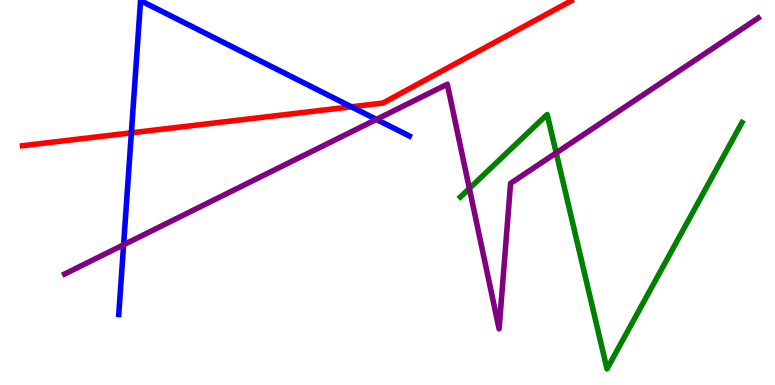[{'lines': ['blue', 'red'], 'intersections': [{'x': 1.7, 'y': 6.55}, {'x': 4.53, 'y': 7.23}]}, {'lines': ['green', 'red'], 'intersections': []}, {'lines': ['purple', 'red'], 'intersections': []}, {'lines': ['blue', 'green'], 'intersections': []}, {'lines': ['blue', 'purple'], 'intersections': [{'x': 1.59, 'y': 3.64}, {'x': 4.86, 'y': 6.9}]}, {'lines': ['green', 'purple'], 'intersections': [{'x': 6.06, 'y': 5.1}, {'x': 7.18, 'y': 6.03}]}]